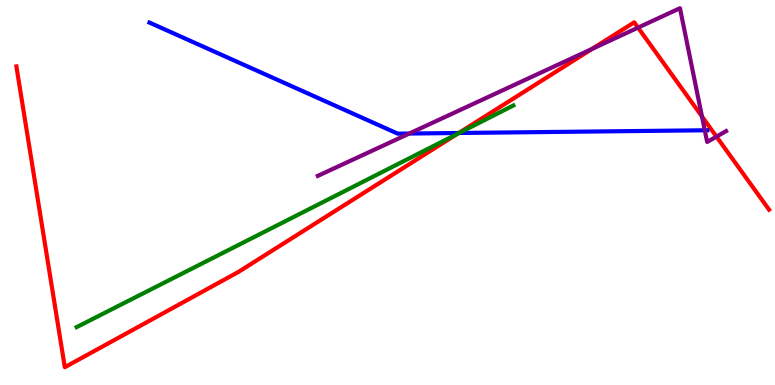[{'lines': ['blue', 'red'], 'intersections': [{'x': 5.92, 'y': 6.55}]}, {'lines': ['green', 'red'], 'intersections': [{'x': 5.9, 'y': 6.52}]}, {'lines': ['purple', 'red'], 'intersections': [{'x': 7.64, 'y': 8.73}, {'x': 8.23, 'y': 9.28}, {'x': 9.06, 'y': 6.97}, {'x': 9.24, 'y': 6.45}]}, {'lines': ['blue', 'green'], 'intersections': [{'x': 5.92, 'y': 6.55}]}, {'lines': ['blue', 'purple'], 'intersections': [{'x': 5.28, 'y': 6.53}, {'x': 9.09, 'y': 6.62}]}, {'lines': ['green', 'purple'], 'intersections': []}]